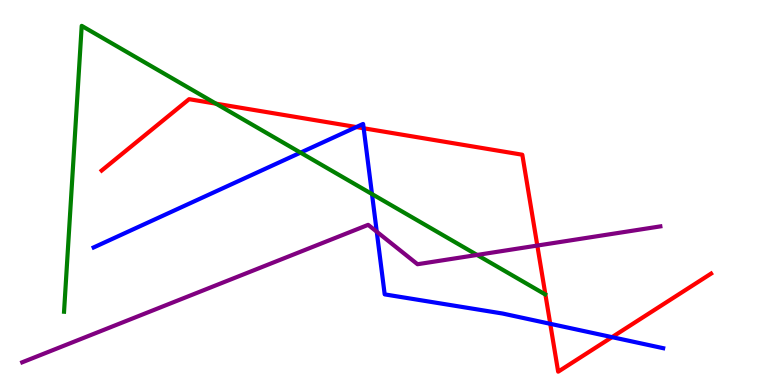[{'lines': ['blue', 'red'], 'intersections': [{'x': 4.6, 'y': 6.7}, {'x': 4.69, 'y': 6.67}, {'x': 7.1, 'y': 1.59}, {'x': 7.9, 'y': 1.24}]}, {'lines': ['green', 'red'], 'intersections': [{'x': 2.79, 'y': 7.31}]}, {'lines': ['purple', 'red'], 'intersections': [{'x': 6.93, 'y': 3.62}]}, {'lines': ['blue', 'green'], 'intersections': [{'x': 3.88, 'y': 6.04}, {'x': 4.8, 'y': 4.96}]}, {'lines': ['blue', 'purple'], 'intersections': [{'x': 4.86, 'y': 3.98}]}, {'lines': ['green', 'purple'], 'intersections': [{'x': 6.16, 'y': 3.38}]}]